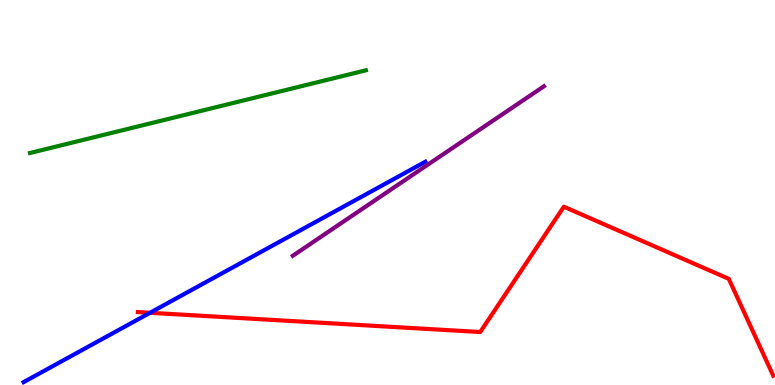[{'lines': ['blue', 'red'], 'intersections': [{'x': 1.94, 'y': 1.88}]}, {'lines': ['green', 'red'], 'intersections': []}, {'lines': ['purple', 'red'], 'intersections': []}, {'lines': ['blue', 'green'], 'intersections': []}, {'lines': ['blue', 'purple'], 'intersections': []}, {'lines': ['green', 'purple'], 'intersections': []}]